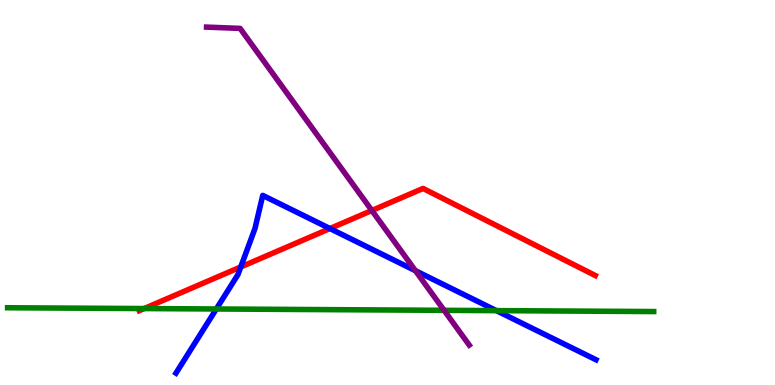[{'lines': ['blue', 'red'], 'intersections': [{'x': 3.11, 'y': 3.07}, {'x': 4.26, 'y': 4.06}]}, {'lines': ['green', 'red'], 'intersections': [{'x': 1.86, 'y': 1.99}]}, {'lines': ['purple', 'red'], 'intersections': [{'x': 4.8, 'y': 4.53}]}, {'lines': ['blue', 'green'], 'intersections': [{'x': 2.79, 'y': 1.97}, {'x': 6.41, 'y': 1.93}]}, {'lines': ['blue', 'purple'], 'intersections': [{'x': 5.36, 'y': 2.97}]}, {'lines': ['green', 'purple'], 'intersections': [{'x': 5.73, 'y': 1.94}]}]